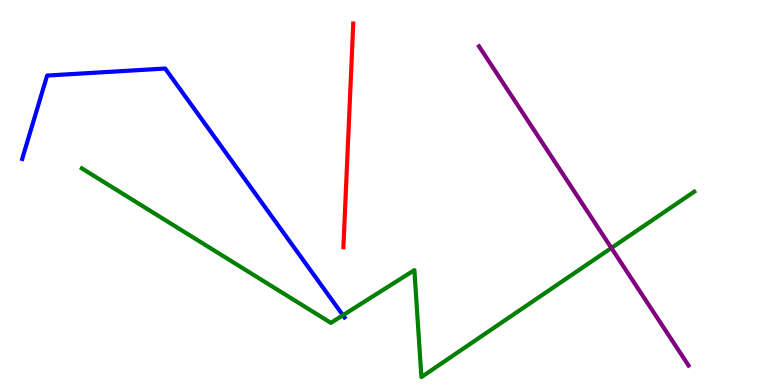[{'lines': ['blue', 'red'], 'intersections': []}, {'lines': ['green', 'red'], 'intersections': []}, {'lines': ['purple', 'red'], 'intersections': []}, {'lines': ['blue', 'green'], 'intersections': [{'x': 4.42, 'y': 1.81}]}, {'lines': ['blue', 'purple'], 'intersections': []}, {'lines': ['green', 'purple'], 'intersections': [{'x': 7.89, 'y': 3.56}]}]